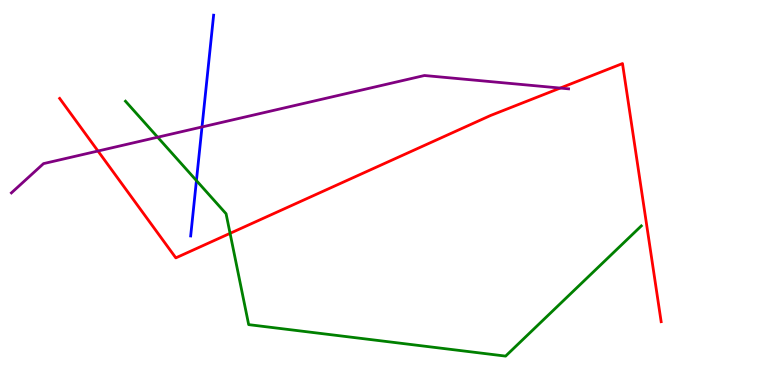[{'lines': ['blue', 'red'], 'intersections': []}, {'lines': ['green', 'red'], 'intersections': [{'x': 2.97, 'y': 3.94}]}, {'lines': ['purple', 'red'], 'intersections': [{'x': 1.26, 'y': 6.08}, {'x': 7.23, 'y': 7.71}]}, {'lines': ['blue', 'green'], 'intersections': [{'x': 2.53, 'y': 5.31}]}, {'lines': ['blue', 'purple'], 'intersections': [{'x': 2.61, 'y': 6.7}]}, {'lines': ['green', 'purple'], 'intersections': [{'x': 2.03, 'y': 6.44}]}]